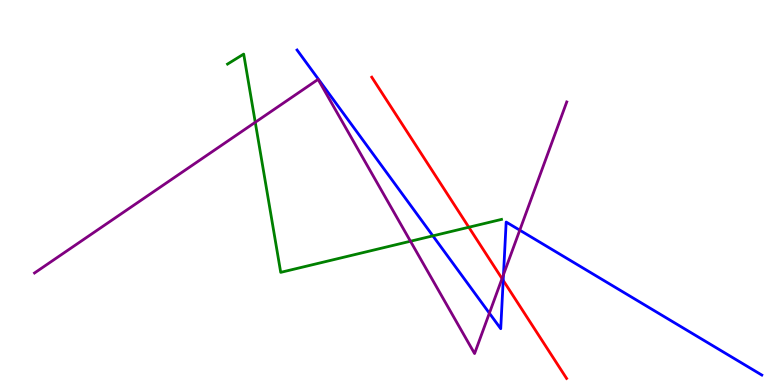[{'lines': ['blue', 'red'], 'intersections': [{'x': 6.49, 'y': 2.72}]}, {'lines': ['green', 'red'], 'intersections': [{'x': 6.05, 'y': 4.1}]}, {'lines': ['purple', 'red'], 'intersections': [{'x': 6.48, 'y': 2.76}]}, {'lines': ['blue', 'green'], 'intersections': [{'x': 5.59, 'y': 3.87}]}, {'lines': ['blue', 'purple'], 'intersections': [{'x': 6.31, 'y': 1.87}, {'x': 6.5, 'y': 2.87}, {'x': 6.71, 'y': 4.02}]}, {'lines': ['green', 'purple'], 'intersections': [{'x': 3.29, 'y': 6.82}, {'x': 5.3, 'y': 3.73}]}]